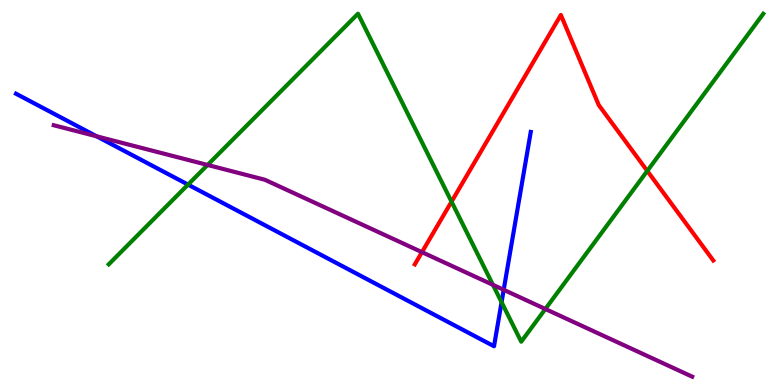[{'lines': ['blue', 'red'], 'intersections': []}, {'lines': ['green', 'red'], 'intersections': [{'x': 5.83, 'y': 4.76}, {'x': 8.35, 'y': 5.56}]}, {'lines': ['purple', 'red'], 'intersections': [{'x': 5.44, 'y': 3.45}]}, {'lines': ['blue', 'green'], 'intersections': [{'x': 2.43, 'y': 5.21}, {'x': 6.47, 'y': 2.15}]}, {'lines': ['blue', 'purple'], 'intersections': [{'x': 1.25, 'y': 6.46}, {'x': 6.5, 'y': 2.47}]}, {'lines': ['green', 'purple'], 'intersections': [{'x': 2.68, 'y': 5.72}, {'x': 6.36, 'y': 2.6}, {'x': 7.04, 'y': 1.97}]}]